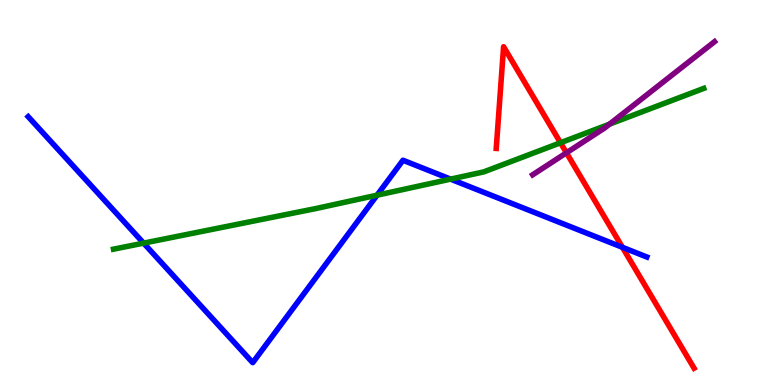[{'lines': ['blue', 'red'], 'intersections': [{'x': 8.03, 'y': 3.58}]}, {'lines': ['green', 'red'], 'intersections': [{'x': 7.23, 'y': 6.29}]}, {'lines': ['purple', 'red'], 'intersections': [{'x': 7.31, 'y': 6.03}]}, {'lines': ['blue', 'green'], 'intersections': [{'x': 1.85, 'y': 3.69}, {'x': 4.87, 'y': 4.93}, {'x': 5.81, 'y': 5.35}]}, {'lines': ['blue', 'purple'], 'intersections': []}, {'lines': ['green', 'purple'], 'intersections': [{'x': 7.86, 'y': 6.78}]}]